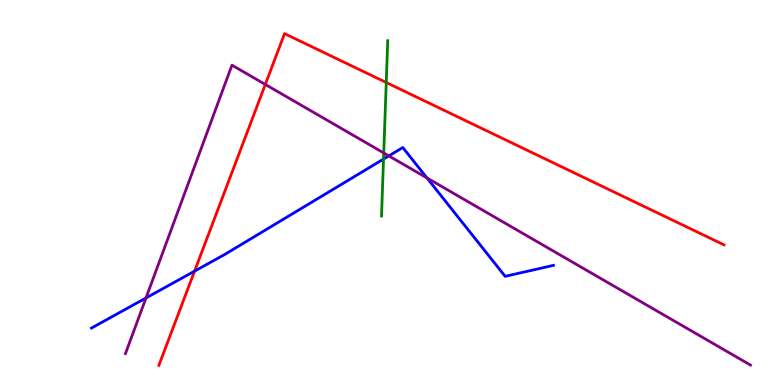[{'lines': ['blue', 'red'], 'intersections': [{'x': 2.51, 'y': 2.96}]}, {'lines': ['green', 'red'], 'intersections': [{'x': 4.98, 'y': 7.86}]}, {'lines': ['purple', 'red'], 'intersections': [{'x': 3.42, 'y': 7.81}]}, {'lines': ['blue', 'green'], 'intersections': [{'x': 4.95, 'y': 5.87}]}, {'lines': ['blue', 'purple'], 'intersections': [{'x': 1.88, 'y': 2.26}, {'x': 5.02, 'y': 5.95}, {'x': 5.51, 'y': 5.38}]}, {'lines': ['green', 'purple'], 'intersections': [{'x': 4.95, 'y': 6.03}]}]